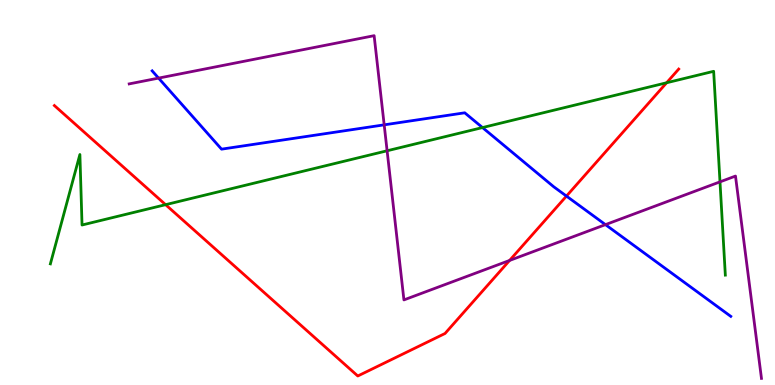[{'lines': ['blue', 'red'], 'intersections': [{'x': 7.31, 'y': 4.91}]}, {'lines': ['green', 'red'], 'intersections': [{'x': 2.14, 'y': 4.68}, {'x': 8.6, 'y': 7.85}]}, {'lines': ['purple', 'red'], 'intersections': [{'x': 6.58, 'y': 3.24}]}, {'lines': ['blue', 'green'], 'intersections': [{'x': 6.23, 'y': 6.69}]}, {'lines': ['blue', 'purple'], 'intersections': [{'x': 2.05, 'y': 7.97}, {'x': 4.96, 'y': 6.76}, {'x': 7.81, 'y': 4.17}]}, {'lines': ['green', 'purple'], 'intersections': [{'x': 4.99, 'y': 6.08}, {'x': 9.29, 'y': 5.28}]}]